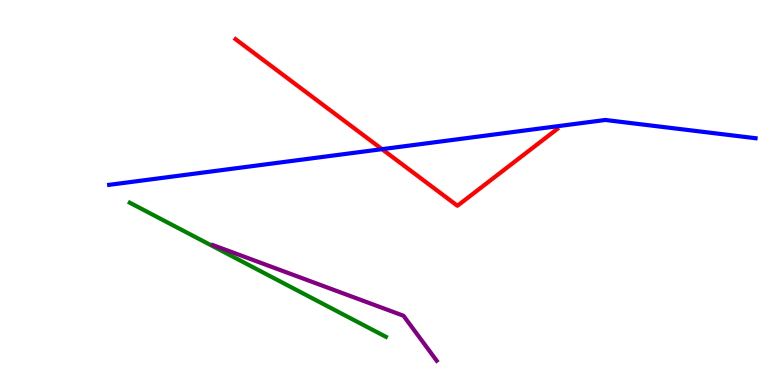[{'lines': ['blue', 'red'], 'intersections': [{'x': 4.93, 'y': 6.13}]}, {'lines': ['green', 'red'], 'intersections': []}, {'lines': ['purple', 'red'], 'intersections': []}, {'lines': ['blue', 'green'], 'intersections': []}, {'lines': ['blue', 'purple'], 'intersections': []}, {'lines': ['green', 'purple'], 'intersections': []}]